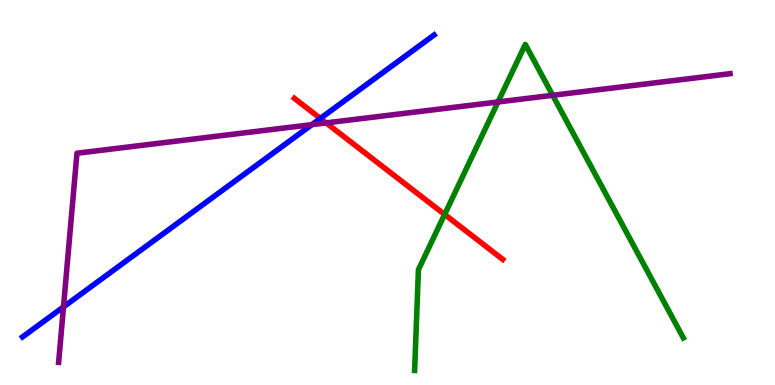[{'lines': ['blue', 'red'], 'intersections': [{'x': 4.13, 'y': 6.92}]}, {'lines': ['green', 'red'], 'intersections': [{'x': 5.74, 'y': 4.43}]}, {'lines': ['purple', 'red'], 'intersections': [{'x': 4.21, 'y': 6.81}]}, {'lines': ['blue', 'green'], 'intersections': []}, {'lines': ['blue', 'purple'], 'intersections': [{'x': 0.819, 'y': 2.03}, {'x': 4.02, 'y': 6.76}]}, {'lines': ['green', 'purple'], 'intersections': [{'x': 6.43, 'y': 7.35}, {'x': 7.13, 'y': 7.52}]}]